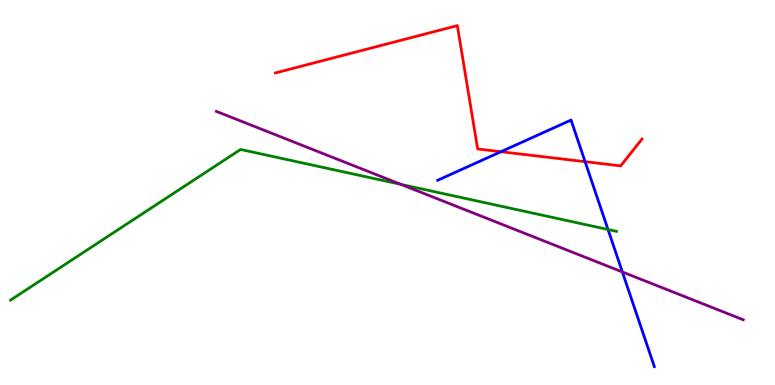[{'lines': ['blue', 'red'], 'intersections': [{'x': 6.46, 'y': 6.06}, {'x': 7.55, 'y': 5.8}]}, {'lines': ['green', 'red'], 'intersections': []}, {'lines': ['purple', 'red'], 'intersections': []}, {'lines': ['blue', 'green'], 'intersections': [{'x': 7.85, 'y': 4.04}]}, {'lines': ['blue', 'purple'], 'intersections': [{'x': 8.03, 'y': 2.94}]}, {'lines': ['green', 'purple'], 'intersections': [{'x': 5.17, 'y': 5.21}]}]